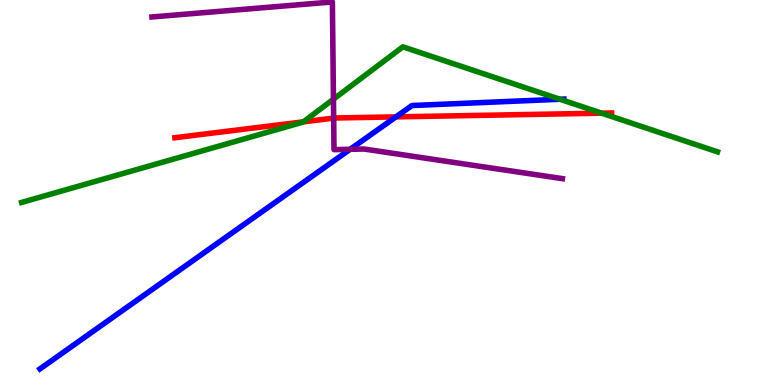[{'lines': ['blue', 'red'], 'intersections': [{'x': 5.11, 'y': 6.96}]}, {'lines': ['green', 'red'], 'intersections': [{'x': 3.92, 'y': 6.84}, {'x': 7.76, 'y': 7.06}]}, {'lines': ['purple', 'red'], 'intersections': [{'x': 4.31, 'y': 6.93}]}, {'lines': ['blue', 'green'], 'intersections': [{'x': 7.22, 'y': 7.42}]}, {'lines': ['blue', 'purple'], 'intersections': [{'x': 4.52, 'y': 6.12}]}, {'lines': ['green', 'purple'], 'intersections': [{'x': 4.3, 'y': 7.42}]}]